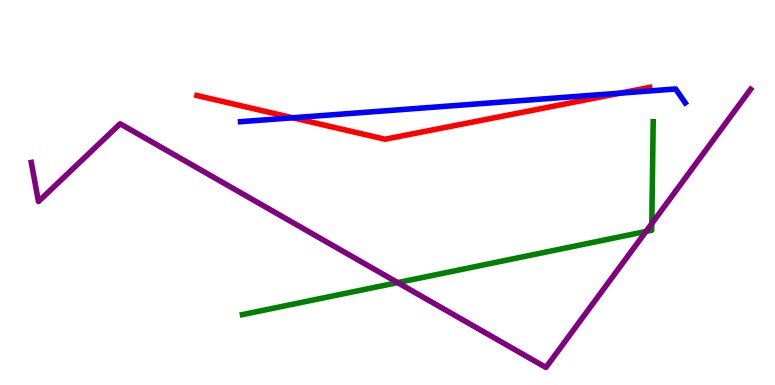[{'lines': ['blue', 'red'], 'intersections': [{'x': 3.78, 'y': 6.94}, {'x': 8.0, 'y': 7.58}]}, {'lines': ['green', 'red'], 'intersections': []}, {'lines': ['purple', 'red'], 'intersections': []}, {'lines': ['blue', 'green'], 'intersections': []}, {'lines': ['blue', 'purple'], 'intersections': []}, {'lines': ['green', 'purple'], 'intersections': [{'x': 5.13, 'y': 2.66}, {'x': 8.34, 'y': 3.99}, {'x': 8.41, 'y': 4.19}]}]